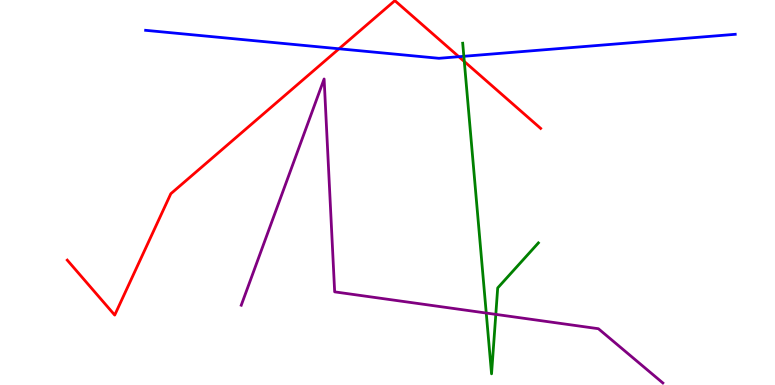[{'lines': ['blue', 'red'], 'intersections': [{'x': 4.37, 'y': 8.73}, {'x': 5.92, 'y': 8.53}]}, {'lines': ['green', 'red'], 'intersections': [{'x': 5.99, 'y': 8.4}]}, {'lines': ['purple', 'red'], 'intersections': []}, {'lines': ['blue', 'green'], 'intersections': [{'x': 5.99, 'y': 8.54}]}, {'lines': ['blue', 'purple'], 'intersections': []}, {'lines': ['green', 'purple'], 'intersections': [{'x': 6.27, 'y': 1.87}, {'x': 6.4, 'y': 1.83}]}]